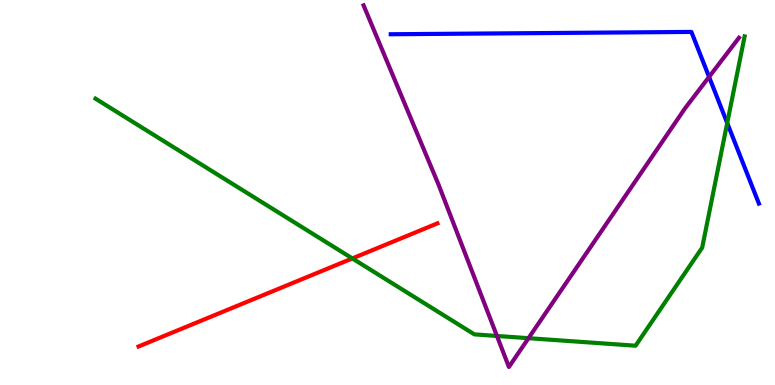[{'lines': ['blue', 'red'], 'intersections': []}, {'lines': ['green', 'red'], 'intersections': [{'x': 4.55, 'y': 3.29}]}, {'lines': ['purple', 'red'], 'intersections': []}, {'lines': ['blue', 'green'], 'intersections': [{'x': 9.38, 'y': 6.8}]}, {'lines': ['blue', 'purple'], 'intersections': [{'x': 9.15, 'y': 8.0}]}, {'lines': ['green', 'purple'], 'intersections': [{'x': 6.41, 'y': 1.27}, {'x': 6.82, 'y': 1.22}]}]